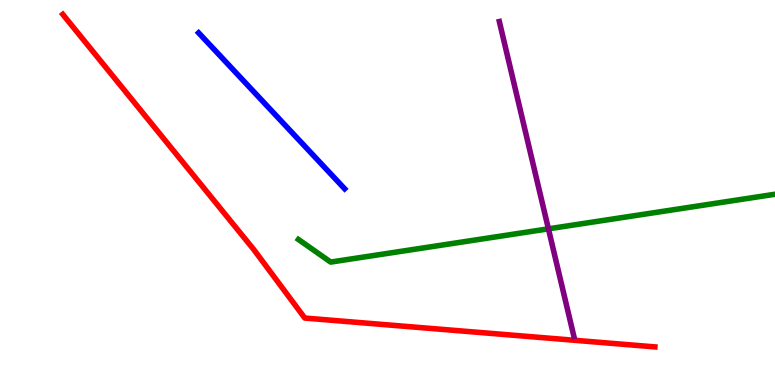[{'lines': ['blue', 'red'], 'intersections': []}, {'lines': ['green', 'red'], 'intersections': []}, {'lines': ['purple', 'red'], 'intersections': []}, {'lines': ['blue', 'green'], 'intersections': []}, {'lines': ['blue', 'purple'], 'intersections': []}, {'lines': ['green', 'purple'], 'intersections': [{'x': 7.08, 'y': 4.06}]}]